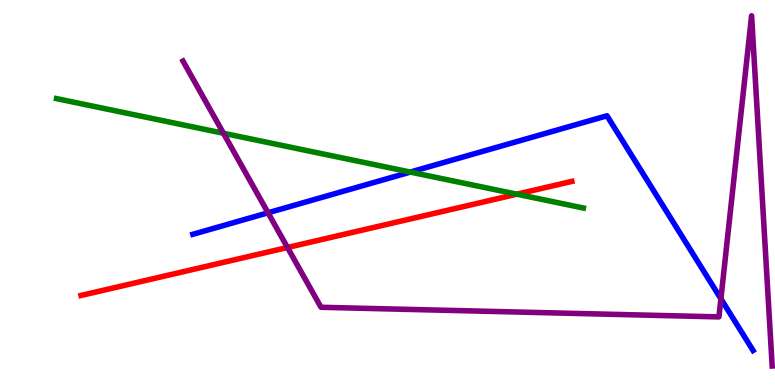[{'lines': ['blue', 'red'], 'intersections': []}, {'lines': ['green', 'red'], 'intersections': [{'x': 6.67, 'y': 4.96}]}, {'lines': ['purple', 'red'], 'intersections': [{'x': 3.71, 'y': 3.57}]}, {'lines': ['blue', 'green'], 'intersections': [{'x': 5.29, 'y': 5.53}]}, {'lines': ['blue', 'purple'], 'intersections': [{'x': 3.46, 'y': 4.47}, {'x': 9.3, 'y': 2.24}]}, {'lines': ['green', 'purple'], 'intersections': [{'x': 2.88, 'y': 6.54}]}]